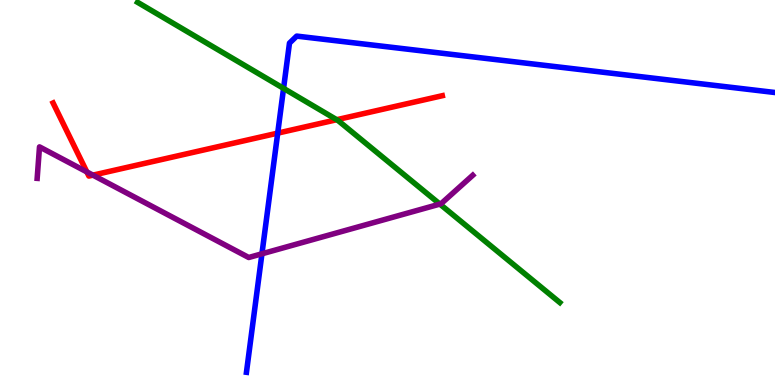[{'lines': ['blue', 'red'], 'intersections': [{'x': 3.58, 'y': 6.54}]}, {'lines': ['green', 'red'], 'intersections': [{'x': 4.34, 'y': 6.89}]}, {'lines': ['purple', 'red'], 'intersections': [{'x': 1.12, 'y': 5.54}, {'x': 1.2, 'y': 5.45}]}, {'lines': ['blue', 'green'], 'intersections': [{'x': 3.66, 'y': 7.7}]}, {'lines': ['blue', 'purple'], 'intersections': [{'x': 3.38, 'y': 3.41}]}, {'lines': ['green', 'purple'], 'intersections': [{'x': 5.68, 'y': 4.7}]}]